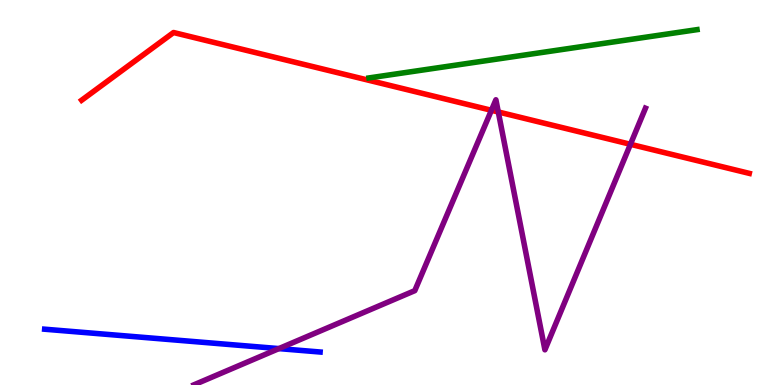[{'lines': ['blue', 'red'], 'intersections': []}, {'lines': ['green', 'red'], 'intersections': []}, {'lines': ['purple', 'red'], 'intersections': [{'x': 6.34, 'y': 7.14}, {'x': 6.43, 'y': 7.09}, {'x': 8.13, 'y': 6.25}]}, {'lines': ['blue', 'green'], 'intersections': []}, {'lines': ['blue', 'purple'], 'intersections': [{'x': 3.6, 'y': 0.945}]}, {'lines': ['green', 'purple'], 'intersections': []}]